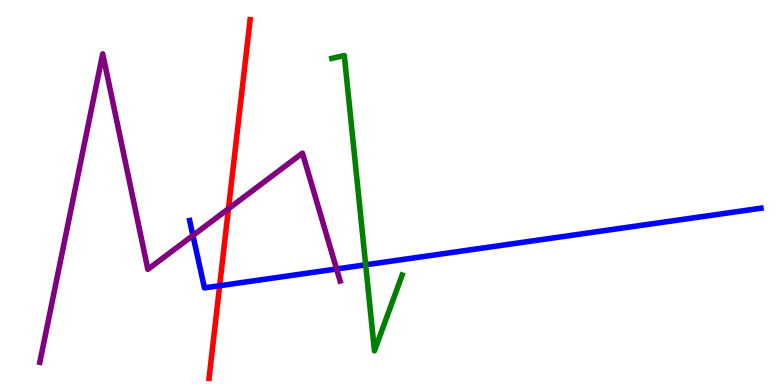[{'lines': ['blue', 'red'], 'intersections': [{'x': 2.83, 'y': 2.58}]}, {'lines': ['green', 'red'], 'intersections': []}, {'lines': ['purple', 'red'], 'intersections': [{'x': 2.95, 'y': 4.58}]}, {'lines': ['blue', 'green'], 'intersections': [{'x': 4.72, 'y': 3.12}]}, {'lines': ['blue', 'purple'], 'intersections': [{'x': 2.49, 'y': 3.88}, {'x': 4.34, 'y': 3.01}]}, {'lines': ['green', 'purple'], 'intersections': []}]